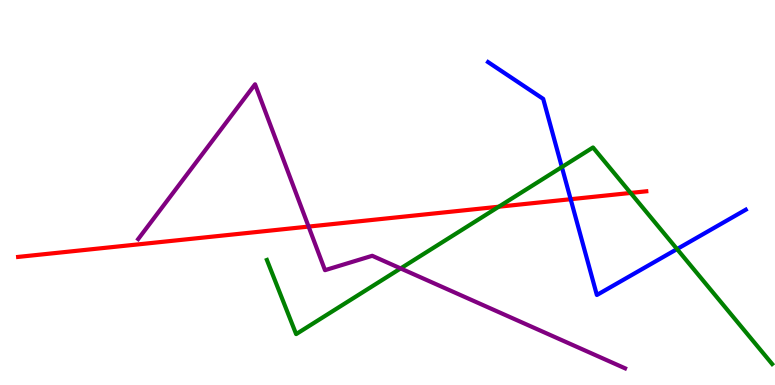[{'lines': ['blue', 'red'], 'intersections': [{'x': 7.36, 'y': 4.83}]}, {'lines': ['green', 'red'], 'intersections': [{'x': 6.44, 'y': 4.63}, {'x': 8.14, 'y': 4.99}]}, {'lines': ['purple', 'red'], 'intersections': [{'x': 3.98, 'y': 4.11}]}, {'lines': ['blue', 'green'], 'intersections': [{'x': 7.25, 'y': 5.66}, {'x': 8.74, 'y': 3.53}]}, {'lines': ['blue', 'purple'], 'intersections': []}, {'lines': ['green', 'purple'], 'intersections': [{'x': 5.17, 'y': 3.03}]}]